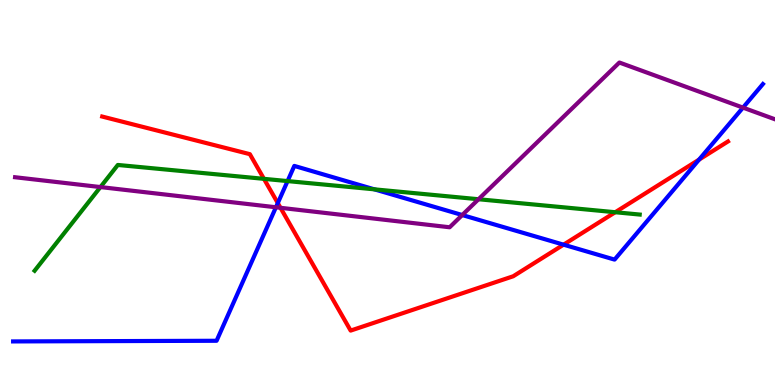[{'lines': ['blue', 'red'], 'intersections': [{'x': 3.58, 'y': 4.73}, {'x': 7.27, 'y': 3.64}, {'x': 9.02, 'y': 5.85}]}, {'lines': ['green', 'red'], 'intersections': [{'x': 3.41, 'y': 5.35}, {'x': 7.94, 'y': 4.49}]}, {'lines': ['purple', 'red'], 'intersections': [{'x': 3.62, 'y': 4.6}]}, {'lines': ['blue', 'green'], 'intersections': [{'x': 3.71, 'y': 5.3}, {'x': 4.83, 'y': 5.08}]}, {'lines': ['blue', 'purple'], 'intersections': [{'x': 3.56, 'y': 4.62}, {'x': 5.96, 'y': 4.41}, {'x': 9.59, 'y': 7.2}]}, {'lines': ['green', 'purple'], 'intersections': [{'x': 1.3, 'y': 5.14}, {'x': 6.17, 'y': 4.83}]}]